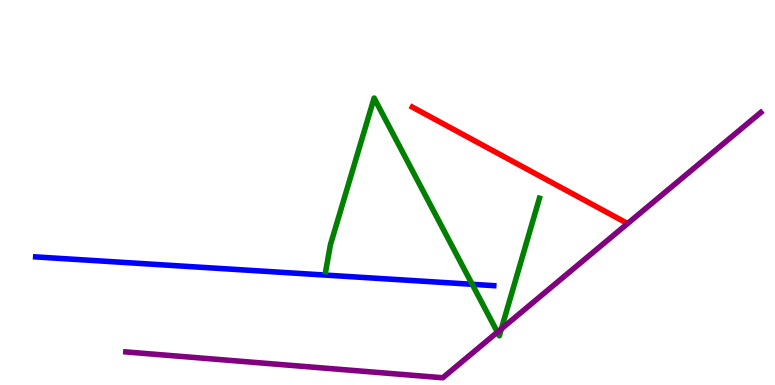[{'lines': ['blue', 'red'], 'intersections': []}, {'lines': ['green', 'red'], 'intersections': []}, {'lines': ['purple', 'red'], 'intersections': []}, {'lines': ['blue', 'green'], 'intersections': [{'x': 6.09, 'y': 2.62}]}, {'lines': ['blue', 'purple'], 'intersections': []}, {'lines': ['green', 'purple'], 'intersections': [{'x': 6.42, 'y': 1.37}, {'x': 6.47, 'y': 1.46}]}]